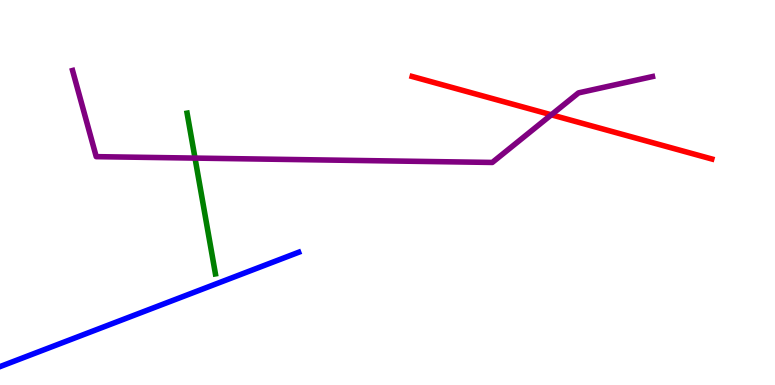[{'lines': ['blue', 'red'], 'intersections': []}, {'lines': ['green', 'red'], 'intersections': []}, {'lines': ['purple', 'red'], 'intersections': [{'x': 7.11, 'y': 7.02}]}, {'lines': ['blue', 'green'], 'intersections': []}, {'lines': ['blue', 'purple'], 'intersections': []}, {'lines': ['green', 'purple'], 'intersections': [{'x': 2.52, 'y': 5.89}]}]